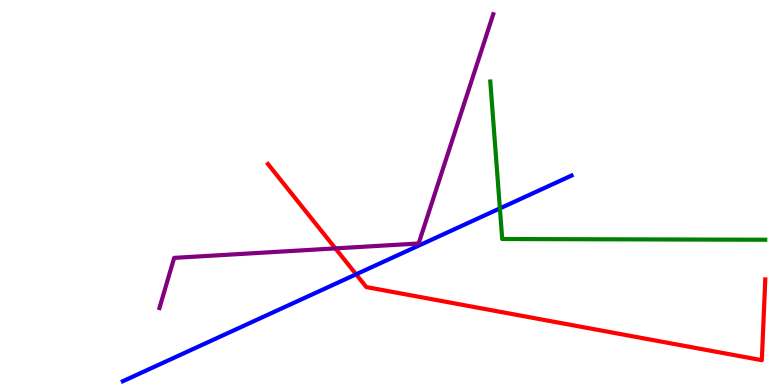[{'lines': ['blue', 'red'], 'intersections': [{'x': 4.59, 'y': 2.88}]}, {'lines': ['green', 'red'], 'intersections': []}, {'lines': ['purple', 'red'], 'intersections': [{'x': 4.33, 'y': 3.55}]}, {'lines': ['blue', 'green'], 'intersections': [{'x': 6.45, 'y': 4.59}]}, {'lines': ['blue', 'purple'], 'intersections': []}, {'lines': ['green', 'purple'], 'intersections': []}]